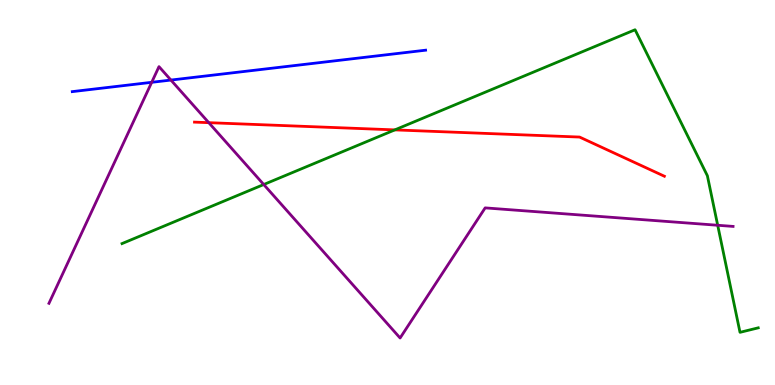[{'lines': ['blue', 'red'], 'intersections': []}, {'lines': ['green', 'red'], 'intersections': [{'x': 5.09, 'y': 6.63}]}, {'lines': ['purple', 'red'], 'intersections': [{'x': 2.69, 'y': 6.81}]}, {'lines': ['blue', 'green'], 'intersections': []}, {'lines': ['blue', 'purple'], 'intersections': [{'x': 1.96, 'y': 7.86}, {'x': 2.21, 'y': 7.92}]}, {'lines': ['green', 'purple'], 'intersections': [{'x': 3.4, 'y': 5.21}, {'x': 9.26, 'y': 4.15}]}]